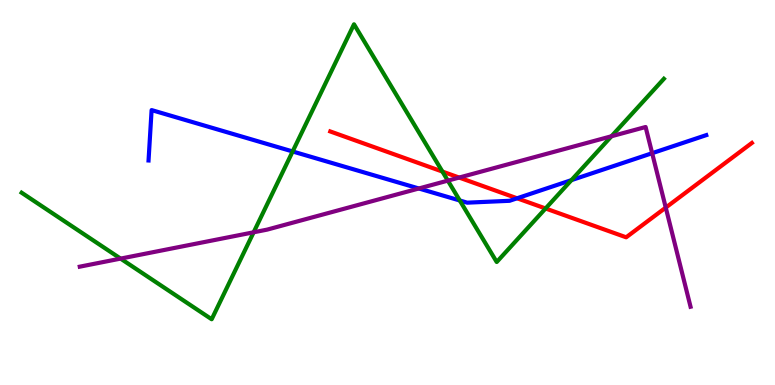[{'lines': ['blue', 'red'], 'intersections': [{'x': 6.67, 'y': 4.85}]}, {'lines': ['green', 'red'], 'intersections': [{'x': 5.71, 'y': 5.54}, {'x': 7.04, 'y': 4.59}]}, {'lines': ['purple', 'red'], 'intersections': [{'x': 5.92, 'y': 5.39}, {'x': 8.59, 'y': 4.61}]}, {'lines': ['blue', 'green'], 'intersections': [{'x': 3.78, 'y': 6.07}, {'x': 5.93, 'y': 4.79}, {'x': 7.37, 'y': 5.32}]}, {'lines': ['blue', 'purple'], 'intersections': [{'x': 5.4, 'y': 5.1}, {'x': 8.41, 'y': 6.02}]}, {'lines': ['green', 'purple'], 'intersections': [{'x': 1.56, 'y': 3.28}, {'x': 3.27, 'y': 3.97}, {'x': 5.78, 'y': 5.31}, {'x': 7.89, 'y': 6.46}]}]